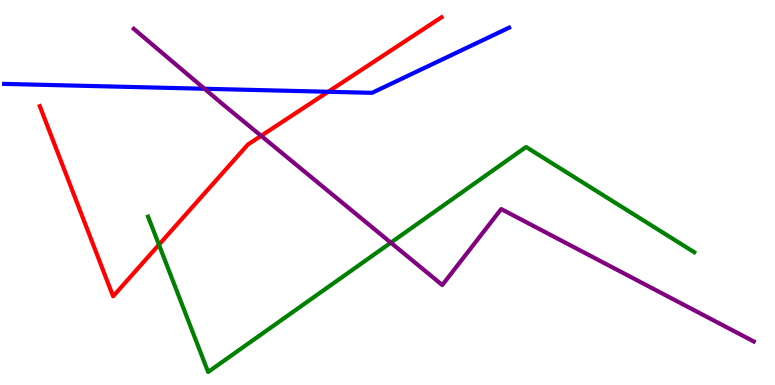[{'lines': ['blue', 'red'], 'intersections': [{'x': 4.23, 'y': 7.62}]}, {'lines': ['green', 'red'], 'intersections': [{'x': 2.05, 'y': 3.64}]}, {'lines': ['purple', 'red'], 'intersections': [{'x': 3.37, 'y': 6.47}]}, {'lines': ['blue', 'green'], 'intersections': []}, {'lines': ['blue', 'purple'], 'intersections': [{'x': 2.64, 'y': 7.69}]}, {'lines': ['green', 'purple'], 'intersections': [{'x': 5.04, 'y': 3.7}]}]